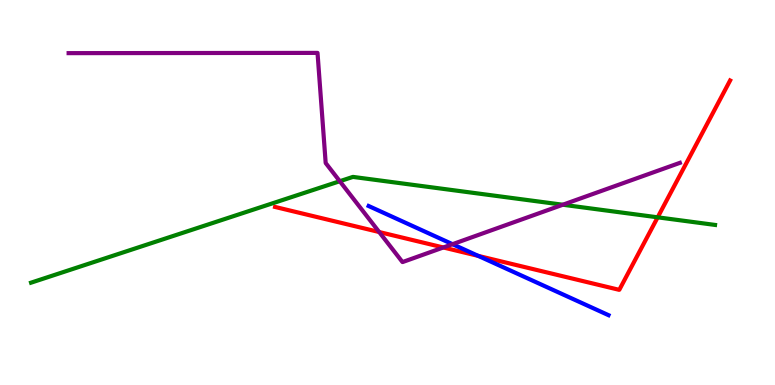[{'lines': ['blue', 'red'], 'intersections': [{'x': 6.17, 'y': 3.35}]}, {'lines': ['green', 'red'], 'intersections': [{'x': 8.49, 'y': 4.36}]}, {'lines': ['purple', 'red'], 'intersections': [{'x': 4.89, 'y': 3.97}, {'x': 5.72, 'y': 3.57}]}, {'lines': ['blue', 'green'], 'intersections': []}, {'lines': ['blue', 'purple'], 'intersections': [{'x': 5.84, 'y': 3.66}]}, {'lines': ['green', 'purple'], 'intersections': [{'x': 4.38, 'y': 5.29}, {'x': 7.26, 'y': 4.68}]}]